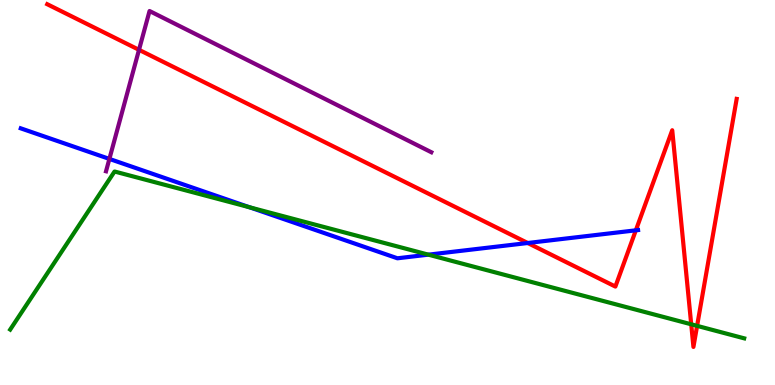[{'lines': ['blue', 'red'], 'intersections': [{'x': 6.81, 'y': 3.69}, {'x': 8.2, 'y': 4.02}]}, {'lines': ['green', 'red'], 'intersections': [{'x': 8.92, 'y': 1.58}, {'x': 8.99, 'y': 1.54}]}, {'lines': ['purple', 'red'], 'intersections': [{'x': 1.79, 'y': 8.71}]}, {'lines': ['blue', 'green'], 'intersections': [{'x': 3.22, 'y': 4.62}, {'x': 5.53, 'y': 3.39}]}, {'lines': ['blue', 'purple'], 'intersections': [{'x': 1.41, 'y': 5.87}]}, {'lines': ['green', 'purple'], 'intersections': []}]